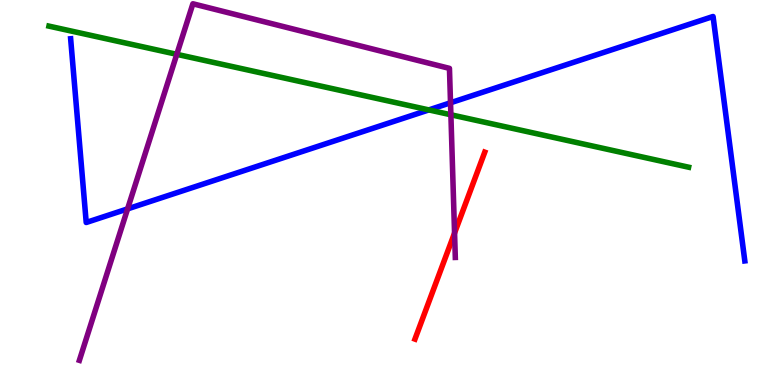[{'lines': ['blue', 'red'], 'intersections': []}, {'lines': ['green', 'red'], 'intersections': []}, {'lines': ['purple', 'red'], 'intersections': [{'x': 5.87, 'y': 3.95}]}, {'lines': ['blue', 'green'], 'intersections': [{'x': 5.53, 'y': 7.15}]}, {'lines': ['blue', 'purple'], 'intersections': [{'x': 1.65, 'y': 4.57}, {'x': 5.81, 'y': 7.33}]}, {'lines': ['green', 'purple'], 'intersections': [{'x': 2.28, 'y': 8.59}, {'x': 5.82, 'y': 7.02}]}]